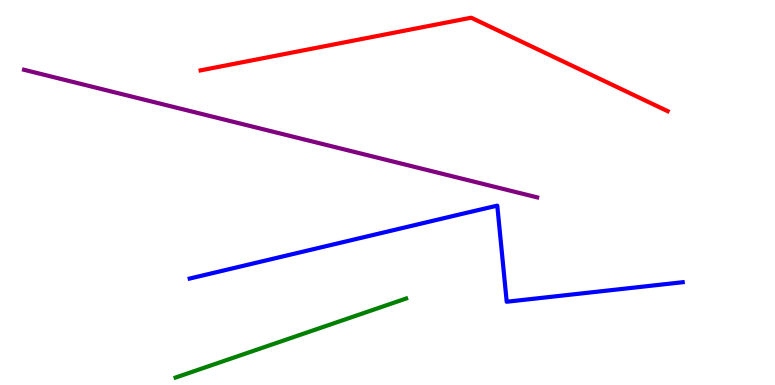[{'lines': ['blue', 'red'], 'intersections': []}, {'lines': ['green', 'red'], 'intersections': []}, {'lines': ['purple', 'red'], 'intersections': []}, {'lines': ['blue', 'green'], 'intersections': []}, {'lines': ['blue', 'purple'], 'intersections': []}, {'lines': ['green', 'purple'], 'intersections': []}]